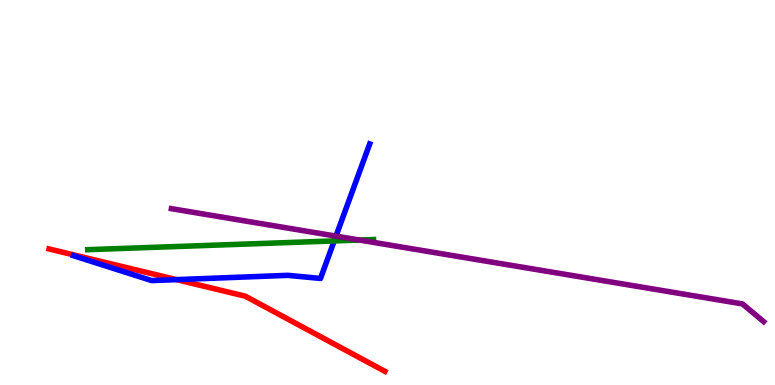[{'lines': ['blue', 'red'], 'intersections': [{'x': 2.28, 'y': 2.74}]}, {'lines': ['green', 'red'], 'intersections': []}, {'lines': ['purple', 'red'], 'intersections': []}, {'lines': ['blue', 'green'], 'intersections': [{'x': 4.31, 'y': 3.74}]}, {'lines': ['blue', 'purple'], 'intersections': [{'x': 4.34, 'y': 3.87}]}, {'lines': ['green', 'purple'], 'intersections': [{'x': 4.64, 'y': 3.77}]}]